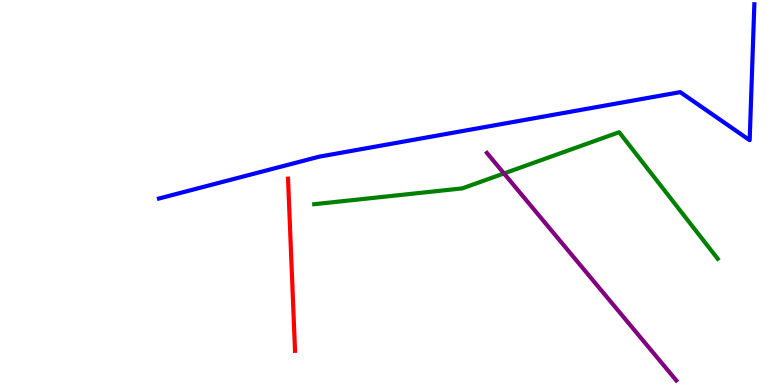[{'lines': ['blue', 'red'], 'intersections': []}, {'lines': ['green', 'red'], 'intersections': []}, {'lines': ['purple', 'red'], 'intersections': []}, {'lines': ['blue', 'green'], 'intersections': []}, {'lines': ['blue', 'purple'], 'intersections': []}, {'lines': ['green', 'purple'], 'intersections': [{'x': 6.5, 'y': 5.49}]}]